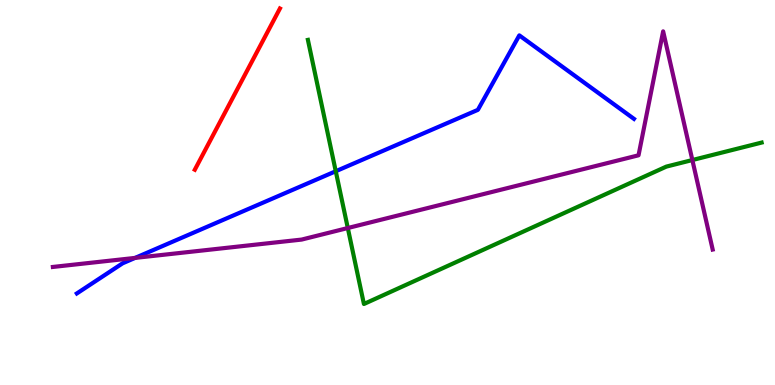[{'lines': ['blue', 'red'], 'intersections': []}, {'lines': ['green', 'red'], 'intersections': []}, {'lines': ['purple', 'red'], 'intersections': []}, {'lines': ['blue', 'green'], 'intersections': [{'x': 4.33, 'y': 5.55}]}, {'lines': ['blue', 'purple'], 'intersections': [{'x': 1.74, 'y': 3.3}]}, {'lines': ['green', 'purple'], 'intersections': [{'x': 4.49, 'y': 4.08}, {'x': 8.93, 'y': 5.84}]}]